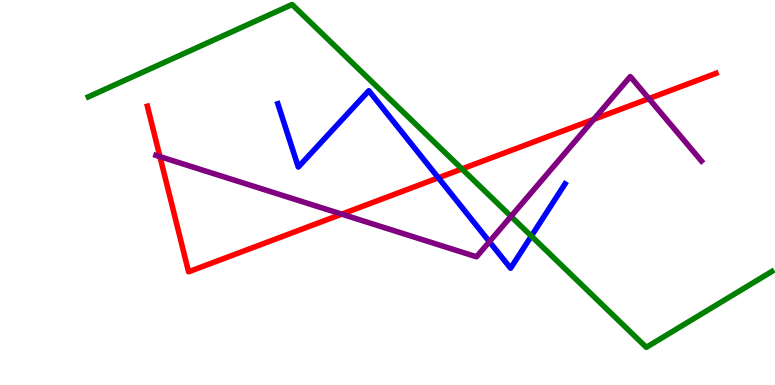[{'lines': ['blue', 'red'], 'intersections': [{'x': 5.66, 'y': 5.38}]}, {'lines': ['green', 'red'], 'intersections': [{'x': 5.96, 'y': 5.61}]}, {'lines': ['purple', 'red'], 'intersections': [{'x': 2.06, 'y': 5.93}, {'x': 4.41, 'y': 4.44}, {'x': 7.66, 'y': 6.9}, {'x': 8.37, 'y': 7.44}]}, {'lines': ['blue', 'green'], 'intersections': [{'x': 6.86, 'y': 3.87}]}, {'lines': ['blue', 'purple'], 'intersections': [{'x': 6.31, 'y': 3.72}]}, {'lines': ['green', 'purple'], 'intersections': [{'x': 6.59, 'y': 4.38}]}]